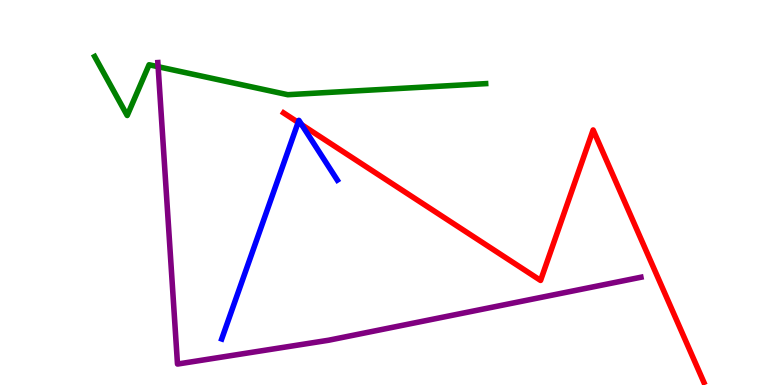[{'lines': ['blue', 'red'], 'intersections': [{'x': 3.85, 'y': 6.82}, {'x': 3.89, 'y': 6.76}]}, {'lines': ['green', 'red'], 'intersections': []}, {'lines': ['purple', 'red'], 'intersections': []}, {'lines': ['blue', 'green'], 'intersections': []}, {'lines': ['blue', 'purple'], 'intersections': []}, {'lines': ['green', 'purple'], 'intersections': [{'x': 2.04, 'y': 8.27}]}]